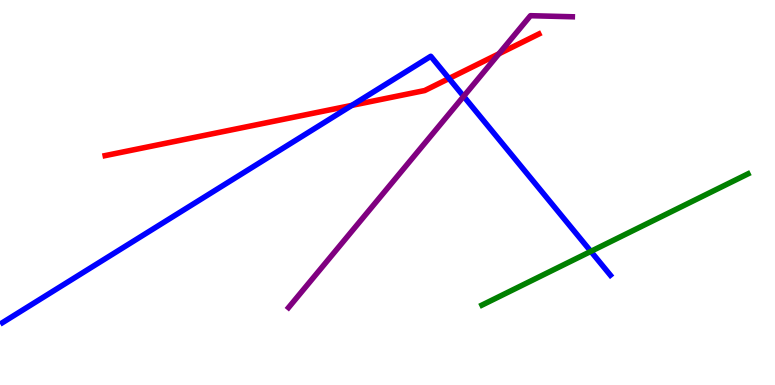[{'lines': ['blue', 'red'], 'intersections': [{'x': 4.54, 'y': 7.26}, {'x': 5.79, 'y': 7.96}]}, {'lines': ['green', 'red'], 'intersections': []}, {'lines': ['purple', 'red'], 'intersections': [{'x': 6.44, 'y': 8.6}]}, {'lines': ['blue', 'green'], 'intersections': [{'x': 7.62, 'y': 3.47}]}, {'lines': ['blue', 'purple'], 'intersections': [{'x': 5.98, 'y': 7.5}]}, {'lines': ['green', 'purple'], 'intersections': []}]